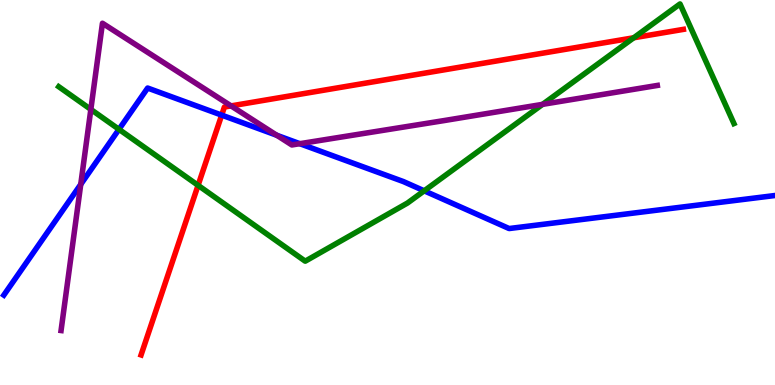[{'lines': ['blue', 'red'], 'intersections': [{'x': 2.86, 'y': 7.01}]}, {'lines': ['green', 'red'], 'intersections': [{'x': 2.56, 'y': 5.19}, {'x': 8.18, 'y': 9.02}]}, {'lines': ['purple', 'red'], 'intersections': [{'x': 2.98, 'y': 7.25}]}, {'lines': ['blue', 'green'], 'intersections': [{'x': 1.54, 'y': 6.64}, {'x': 5.47, 'y': 5.04}]}, {'lines': ['blue', 'purple'], 'intersections': [{'x': 1.04, 'y': 5.21}, {'x': 3.57, 'y': 6.49}, {'x': 3.87, 'y': 6.27}]}, {'lines': ['green', 'purple'], 'intersections': [{'x': 1.17, 'y': 7.16}, {'x': 7.0, 'y': 7.29}]}]